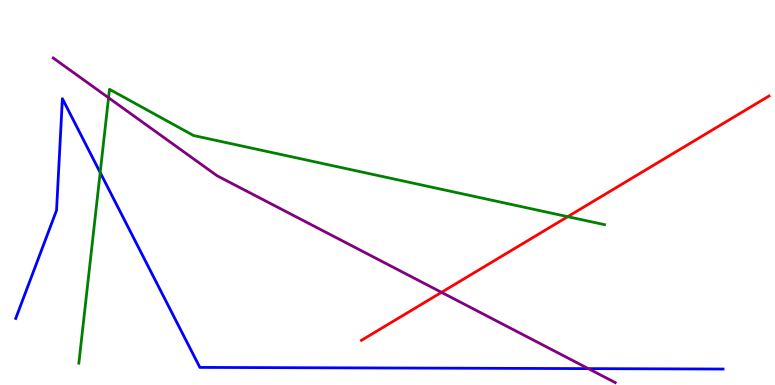[{'lines': ['blue', 'red'], 'intersections': []}, {'lines': ['green', 'red'], 'intersections': [{'x': 7.33, 'y': 4.37}]}, {'lines': ['purple', 'red'], 'intersections': [{'x': 5.7, 'y': 2.41}]}, {'lines': ['blue', 'green'], 'intersections': [{'x': 1.29, 'y': 5.52}]}, {'lines': ['blue', 'purple'], 'intersections': [{'x': 7.59, 'y': 0.425}]}, {'lines': ['green', 'purple'], 'intersections': [{'x': 1.4, 'y': 7.46}]}]